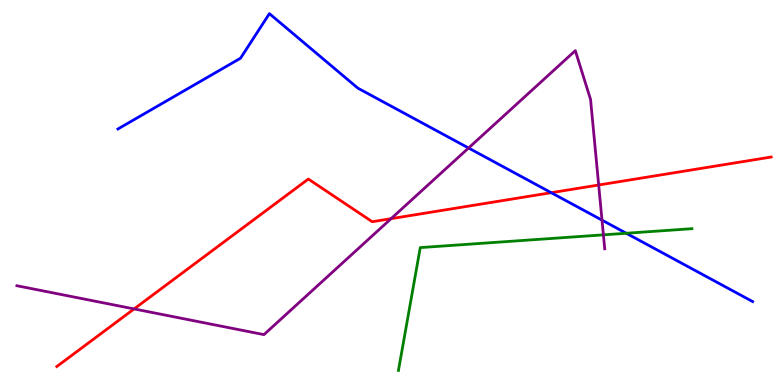[{'lines': ['blue', 'red'], 'intersections': [{'x': 7.11, 'y': 4.99}]}, {'lines': ['green', 'red'], 'intersections': []}, {'lines': ['purple', 'red'], 'intersections': [{'x': 1.73, 'y': 1.98}, {'x': 5.05, 'y': 4.32}, {'x': 7.72, 'y': 5.19}]}, {'lines': ['blue', 'green'], 'intersections': [{'x': 8.08, 'y': 3.94}]}, {'lines': ['blue', 'purple'], 'intersections': [{'x': 6.05, 'y': 6.16}, {'x': 7.77, 'y': 4.28}]}, {'lines': ['green', 'purple'], 'intersections': [{'x': 7.79, 'y': 3.9}]}]